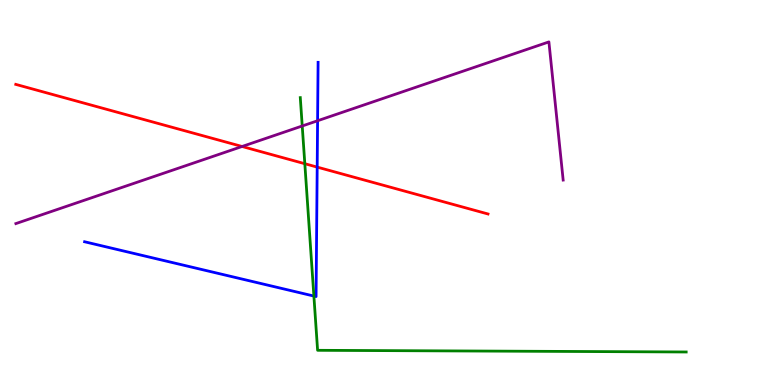[{'lines': ['blue', 'red'], 'intersections': [{'x': 4.09, 'y': 5.66}]}, {'lines': ['green', 'red'], 'intersections': [{'x': 3.93, 'y': 5.75}]}, {'lines': ['purple', 'red'], 'intersections': [{'x': 3.12, 'y': 6.2}]}, {'lines': ['blue', 'green'], 'intersections': [{'x': 4.05, 'y': 2.31}]}, {'lines': ['blue', 'purple'], 'intersections': [{'x': 4.1, 'y': 6.86}]}, {'lines': ['green', 'purple'], 'intersections': [{'x': 3.9, 'y': 6.73}]}]